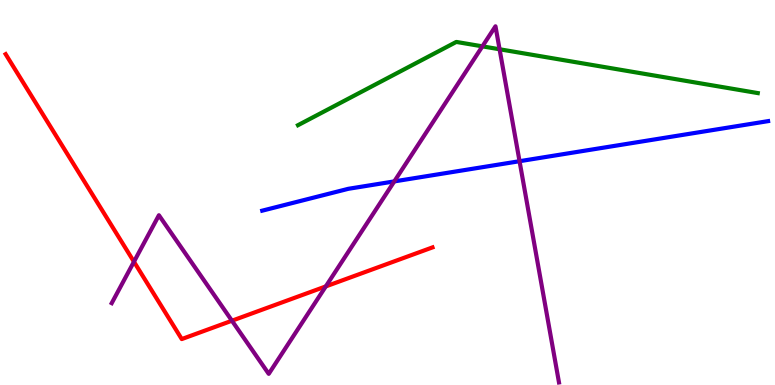[{'lines': ['blue', 'red'], 'intersections': []}, {'lines': ['green', 'red'], 'intersections': []}, {'lines': ['purple', 'red'], 'intersections': [{'x': 1.73, 'y': 3.2}, {'x': 2.99, 'y': 1.67}, {'x': 4.2, 'y': 2.56}]}, {'lines': ['blue', 'green'], 'intersections': []}, {'lines': ['blue', 'purple'], 'intersections': [{'x': 5.09, 'y': 5.29}, {'x': 6.7, 'y': 5.81}]}, {'lines': ['green', 'purple'], 'intersections': [{'x': 6.22, 'y': 8.8}, {'x': 6.45, 'y': 8.72}]}]